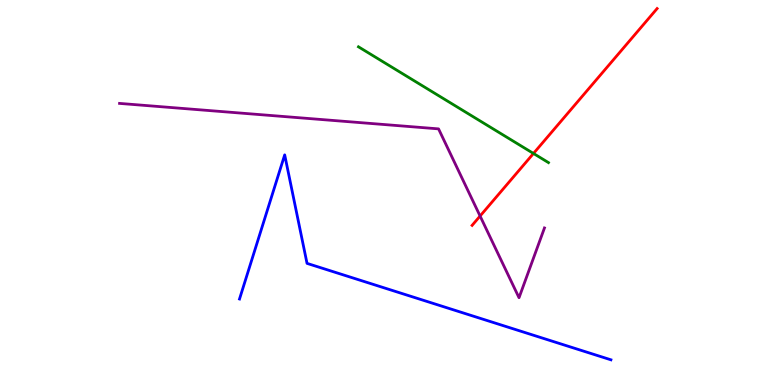[{'lines': ['blue', 'red'], 'intersections': []}, {'lines': ['green', 'red'], 'intersections': [{'x': 6.88, 'y': 6.01}]}, {'lines': ['purple', 'red'], 'intersections': [{'x': 6.19, 'y': 4.39}]}, {'lines': ['blue', 'green'], 'intersections': []}, {'lines': ['blue', 'purple'], 'intersections': []}, {'lines': ['green', 'purple'], 'intersections': []}]